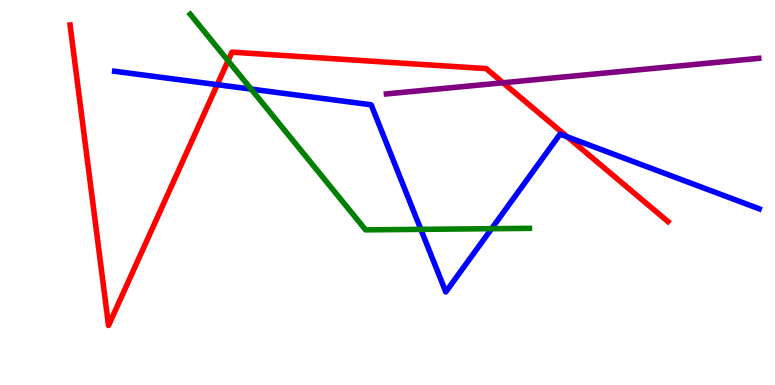[{'lines': ['blue', 'red'], 'intersections': [{'x': 2.8, 'y': 7.8}, {'x': 7.32, 'y': 6.45}]}, {'lines': ['green', 'red'], 'intersections': [{'x': 2.94, 'y': 8.42}]}, {'lines': ['purple', 'red'], 'intersections': [{'x': 6.49, 'y': 7.85}]}, {'lines': ['blue', 'green'], 'intersections': [{'x': 3.24, 'y': 7.69}, {'x': 5.43, 'y': 4.04}, {'x': 6.34, 'y': 4.06}]}, {'lines': ['blue', 'purple'], 'intersections': []}, {'lines': ['green', 'purple'], 'intersections': []}]